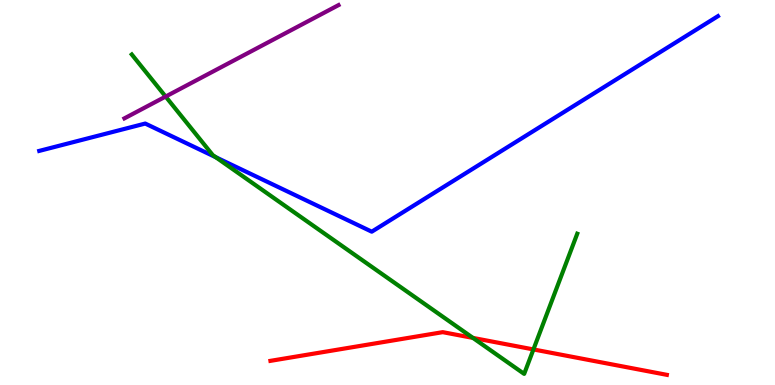[{'lines': ['blue', 'red'], 'intersections': []}, {'lines': ['green', 'red'], 'intersections': [{'x': 6.1, 'y': 1.22}, {'x': 6.88, 'y': 0.924}]}, {'lines': ['purple', 'red'], 'intersections': []}, {'lines': ['blue', 'green'], 'intersections': [{'x': 2.78, 'y': 5.92}]}, {'lines': ['blue', 'purple'], 'intersections': []}, {'lines': ['green', 'purple'], 'intersections': [{'x': 2.14, 'y': 7.49}]}]